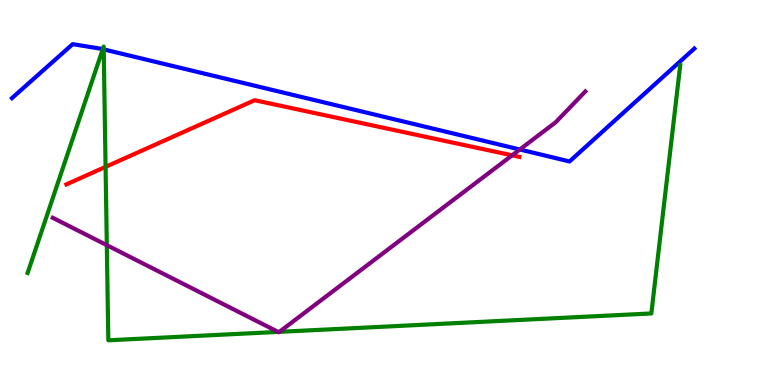[{'lines': ['blue', 'red'], 'intersections': []}, {'lines': ['green', 'red'], 'intersections': [{'x': 1.36, 'y': 5.67}]}, {'lines': ['purple', 'red'], 'intersections': [{'x': 6.61, 'y': 5.97}]}, {'lines': ['blue', 'green'], 'intersections': [{'x': 1.33, 'y': 8.72}, {'x': 1.34, 'y': 8.72}]}, {'lines': ['blue', 'purple'], 'intersections': [{'x': 6.71, 'y': 6.12}]}, {'lines': ['green', 'purple'], 'intersections': [{'x': 1.38, 'y': 3.63}, {'x': 3.59, 'y': 1.38}, {'x': 3.61, 'y': 1.38}]}]